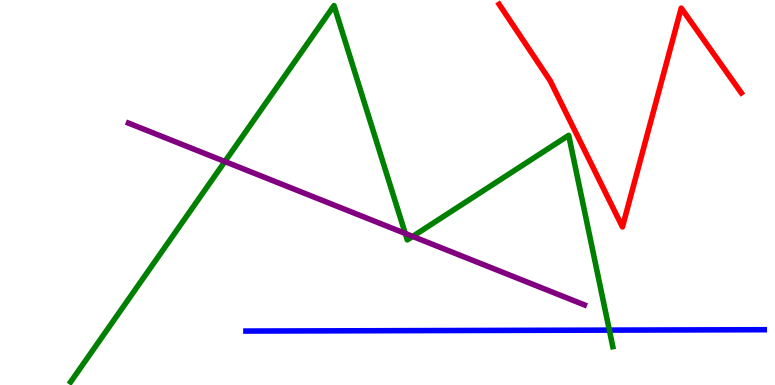[{'lines': ['blue', 'red'], 'intersections': []}, {'lines': ['green', 'red'], 'intersections': []}, {'lines': ['purple', 'red'], 'intersections': []}, {'lines': ['blue', 'green'], 'intersections': [{'x': 7.86, 'y': 1.43}]}, {'lines': ['blue', 'purple'], 'intersections': []}, {'lines': ['green', 'purple'], 'intersections': [{'x': 2.9, 'y': 5.8}, {'x': 5.23, 'y': 3.94}, {'x': 5.32, 'y': 3.86}]}]